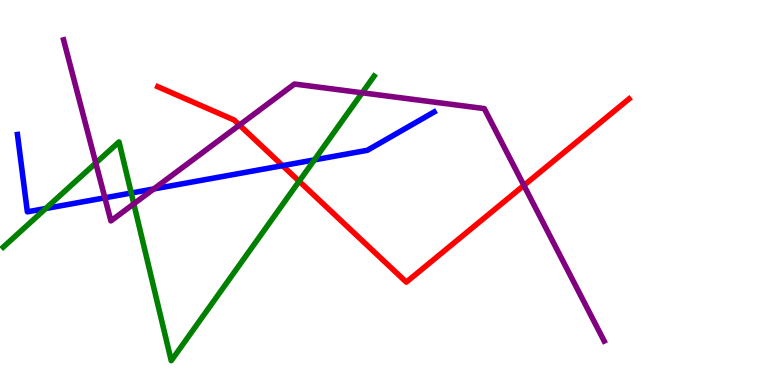[{'lines': ['blue', 'red'], 'intersections': [{'x': 3.65, 'y': 5.7}]}, {'lines': ['green', 'red'], 'intersections': [{'x': 3.86, 'y': 5.29}]}, {'lines': ['purple', 'red'], 'intersections': [{'x': 3.09, 'y': 6.75}, {'x': 6.76, 'y': 5.18}]}, {'lines': ['blue', 'green'], 'intersections': [{'x': 0.59, 'y': 4.58}, {'x': 1.69, 'y': 4.99}, {'x': 4.06, 'y': 5.85}]}, {'lines': ['blue', 'purple'], 'intersections': [{'x': 1.35, 'y': 4.86}, {'x': 1.98, 'y': 5.09}]}, {'lines': ['green', 'purple'], 'intersections': [{'x': 1.24, 'y': 5.77}, {'x': 1.73, 'y': 4.71}, {'x': 4.67, 'y': 7.59}]}]